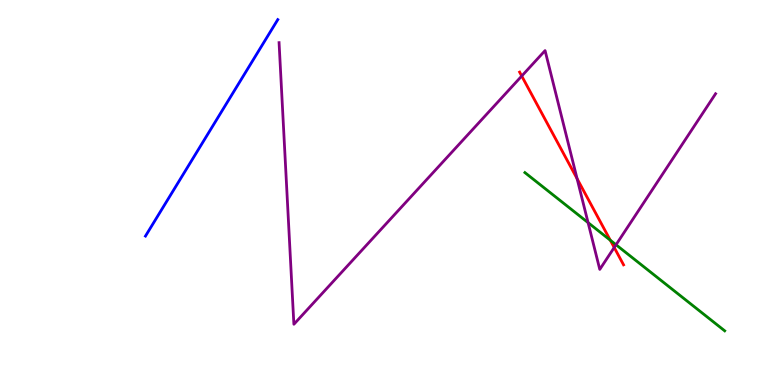[{'lines': ['blue', 'red'], 'intersections': []}, {'lines': ['green', 'red'], 'intersections': [{'x': 7.87, 'y': 3.76}]}, {'lines': ['purple', 'red'], 'intersections': [{'x': 6.73, 'y': 8.03}, {'x': 7.45, 'y': 5.36}, {'x': 7.93, 'y': 3.57}]}, {'lines': ['blue', 'green'], 'intersections': []}, {'lines': ['blue', 'purple'], 'intersections': []}, {'lines': ['green', 'purple'], 'intersections': [{'x': 7.59, 'y': 4.22}, {'x': 7.95, 'y': 3.64}]}]